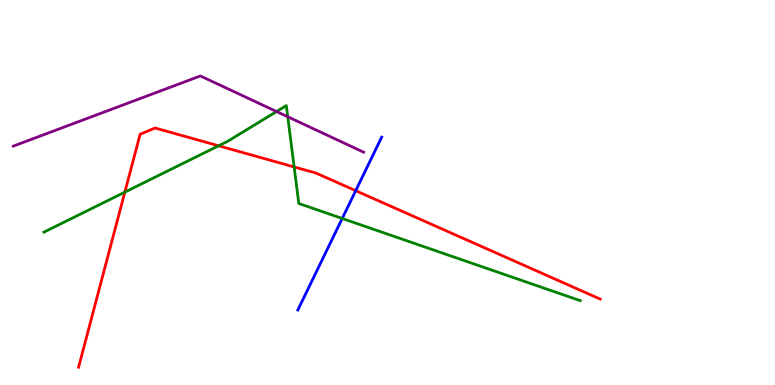[{'lines': ['blue', 'red'], 'intersections': [{'x': 4.59, 'y': 5.05}]}, {'lines': ['green', 'red'], 'intersections': [{'x': 1.61, 'y': 5.01}, {'x': 2.82, 'y': 6.21}, {'x': 3.8, 'y': 5.66}]}, {'lines': ['purple', 'red'], 'intersections': []}, {'lines': ['blue', 'green'], 'intersections': [{'x': 4.42, 'y': 4.33}]}, {'lines': ['blue', 'purple'], 'intersections': []}, {'lines': ['green', 'purple'], 'intersections': [{'x': 3.57, 'y': 7.1}, {'x': 3.71, 'y': 6.97}]}]